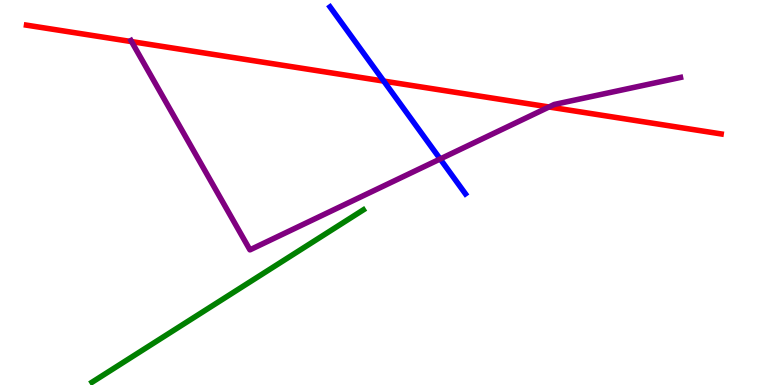[{'lines': ['blue', 'red'], 'intersections': [{'x': 4.95, 'y': 7.89}]}, {'lines': ['green', 'red'], 'intersections': []}, {'lines': ['purple', 'red'], 'intersections': [{'x': 1.7, 'y': 8.92}, {'x': 7.08, 'y': 7.22}]}, {'lines': ['blue', 'green'], 'intersections': []}, {'lines': ['blue', 'purple'], 'intersections': [{'x': 5.68, 'y': 5.87}]}, {'lines': ['green', 'purple'], 'intersections': []}]